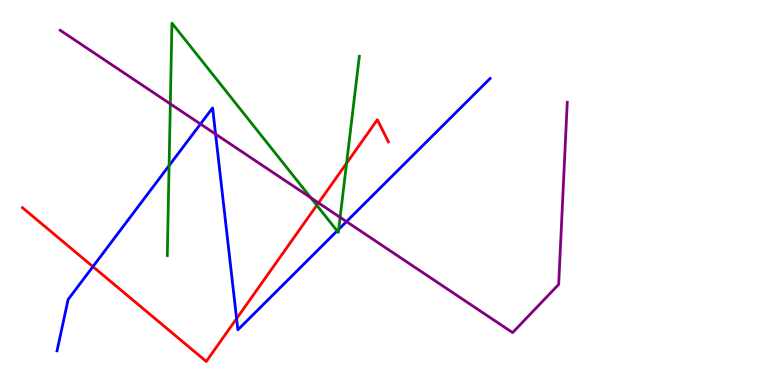[{'lines': ['blue', 'red'], 'intersections': [{'x': 1.2, 'y': 3.07}, {'x': 3.05, 'y': 1.72}]}, {'lines': ['green', 'red'], 'intersections': [{'x': 4.09, 'y': 4.67}, {'x': 4.47, 'y': 5.76}]}, {'lines': ['purple', 'red'], 'intersections': [{'x': 4.11, 'y': 4.73}]}, {'lines': ['blue', 'green'], 'intersections': [{'x': 2.18, 'y': 5.7}, {'x': 4.35, 'y': 4.0}, {'x': 4.37, 'y': 4.04}]}, {'lines': ['blue', 'purple'], 'intersections': [{'x': 2.59, 'y': 6.78}, {'x': 2.78, 'y': 6.52}, {'x': 4.47, 'y': 4.24}]}, {'lines': ['green', 'purple'], 'intersections': [{'x': 2.2, 'y': 7.3}, {'x': 4.01, 'y': 4.86}, {'x': 4.39, 'y': 4.35}]}]